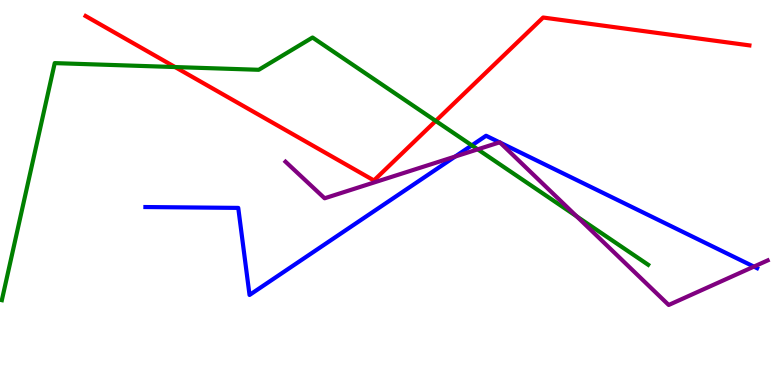[{'lines': ['blue', 'red'], 'intersections': []}, {'lines': ['green', 'red'], 'intersections': [{'x': 2.26, 'y': 8.26}, {'x': 5.62, 'y': 6.86}]}, {'lines': ['purple', 'red'], 'intersections': []}, {'lines': ['blue', 'green'], 'intersections': [{'x': 6.09, 'y': 6.22}]}, {'lines': ['blue', 'purple'], 'intersections': [{'x': 5.87, 'y': 5.93}, {'x': 6.45, 'y': 6.3}, {'x': 6.45, 'y': 6.3}, {'x': 9.73, 'y': 3.07}]}, {'lines': ['green', 'purple'], 'intersections': [{'x': 6.16, 'y': 6.12}, {'x': 7.44, 'y': 4.38}]}]